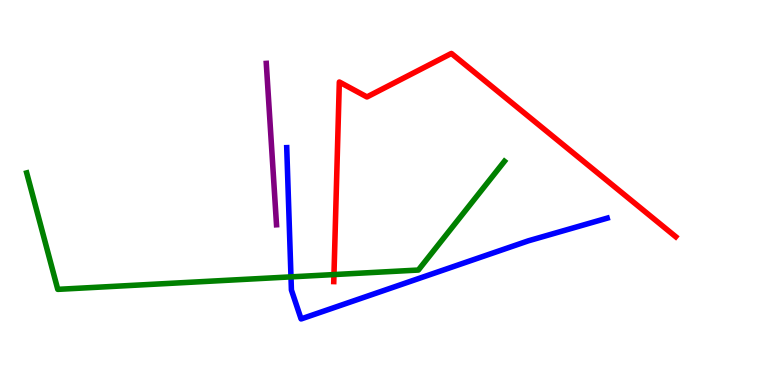[{'lines': ['blue', 'red'], 'intersections': []}, {'lines': ['green', 'red'], 'intersections': [{'x': 4.31, 'y': 2.87}]}, {'lines': ['purple', 'red'], 'intersections': []}, {'lines': ['blue', 'green'], 'intersections': [{'x': 3.75, 'y': 2.81}]}, {'lines': ['blue', 'purple'], 'intersections': []}, {'lines': ['green', 'purple'], 'intersections': []}]